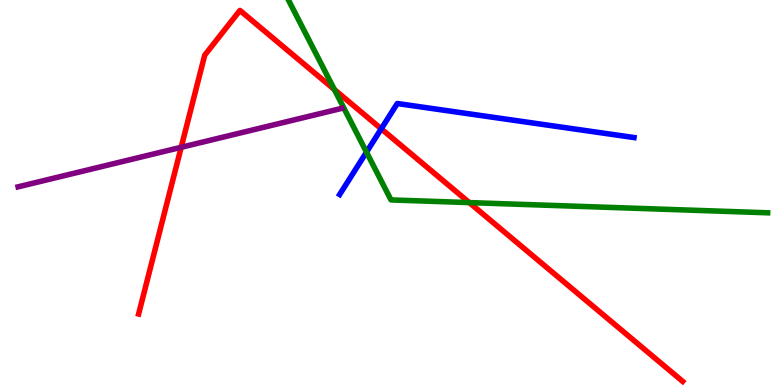[{'lines': ['blue', 'red'], 'intersections': [{'x': 4.92, 'y': 6.65}]}, {'lines': ['green', 'red'], 'intersections': [{'x': 4.31, 'y': 7.67}, {'x': 6.06, 'y': 4.74}]}, {'lines': ['purple', 'red'], 'intersections': [{'x': 2.34, 'y': 6.17}]}, {'lines': ['blue', 'green'], 'intersections': [{'x': 4.73, 'y': 6.05}]}, {'lines': ['blue', 'purple'], 'intersections': []}, {'lines': ['green', 'purple'], 'intersections': []}]